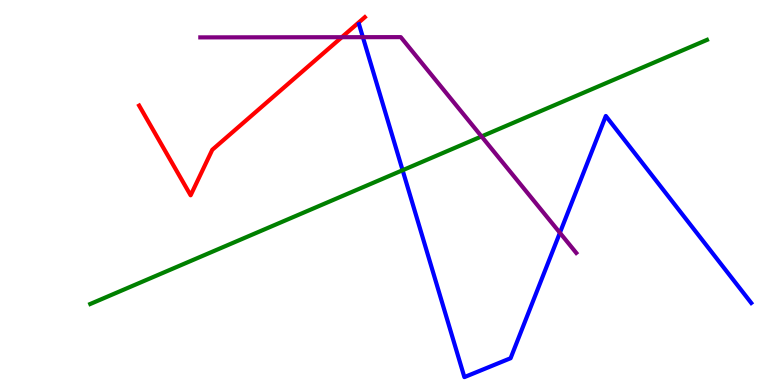[{'lines': ['blue', 'red'], 'intersections': []}, {'lines': ['green', 'red'], 'intersections': []}, {'lines': ['purple', 'red'], 'intersections': [{'x': 4.41, 'y': 9.03}]}, {'lines': ['blue', 'green'], 'intersections': [{'x': 5.19, 'y': 5.58}]}, {'lines': ['blue', 'purple'], 'intersections': [{'x': 4.68, 'y': 9.03}, {'x': 7.22, 'y': 3.95}]}, {'lines': ['green', 'purple'], 'intersections': [{'x': 6.21, 'y': 6.46}]}]